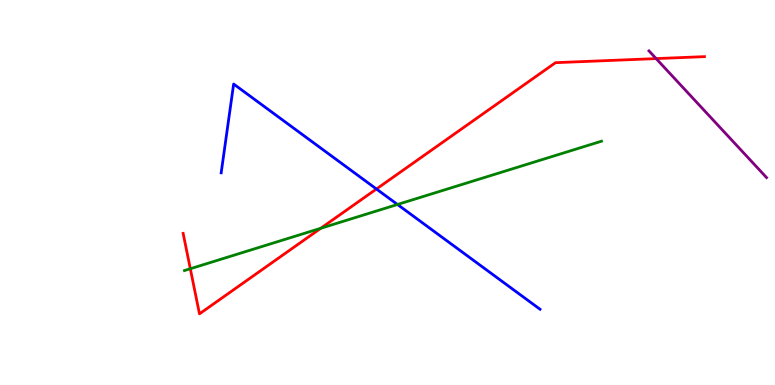[{'lines': ['blue', 'red'], 'intersections': [{'x': 4.86, 'y': 5.09}]}, {'lines': ['green', 'red'], 'intersections': [{'x': 2.46, 'y': 3.02}, {'x': 4.14, 'y': 4.07}]}, {'lines': ['purple', 'red'], 'intersections': [{'x': 8.47, 'y': 8.48}]}, {'lines': ['blue', 'green'], 'intersections': [{'x': 5.13, 'y': 4.69}]}, {'lines': ['blue', 'purple'], 'intersections': []}, {'lines': ['green', 'purple'], 'intersections': []}]